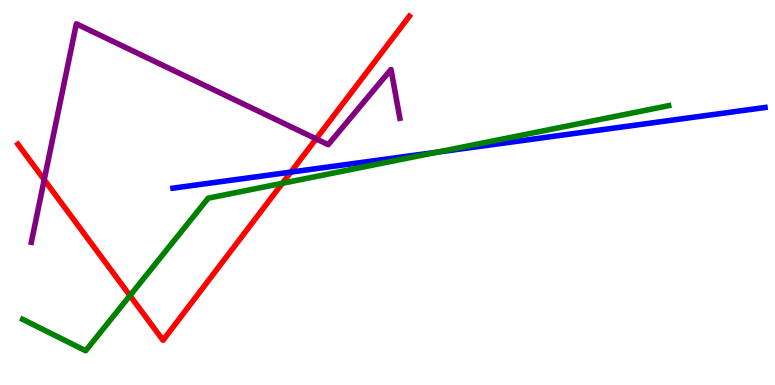[{'lines': ['blue', 'red'], 'intersections': [{'x': 3.75, 'y': 5.53}]}, {'lines': ['green', 'red'], 'intersections': [{'x': 1.68, 'y': 2.32}, {'x': 3.64, 'y': 5.24}]}, {'lines': ['purple', 'red'], 'intersections': [{'x': 0.571, 'y': 5.33}, {'x': 4.08, 'y': 6.39}]}, {'lines': ['blue', 'green'], 'intersections': [{'x': 5.64, 'y': 6.05}]}, {'lines': ['blue', 'purple'], 'intersections': []}, {'lines': ['green', 'purple'], 'intersections': []}]